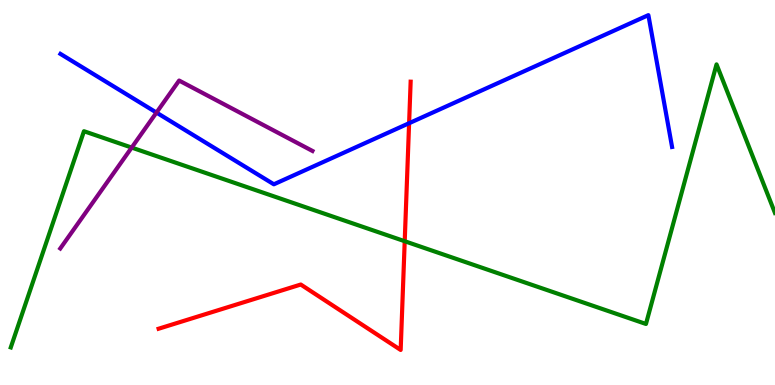[{'lines': ['blue', 'red'], 'intersections': [{'x': 5.28, 'y': 6.8}]}, {'lines': ['green', 'red'], 'intersections': [{'x': 5.22, 'y': 3.73}]}, {'lines': ['purple', 'red'], 'intersections': []}, {'lines': ['blue', 'green'], 'intersections': []}, {'lines': ['blue', 'purple'], 'intersections': [{'x': 2.02, 'y': 7.08}]}, {'lines': ['green', 'purple'], 'intersections': [{'x': 1.7, 'y': 6.17}]}]